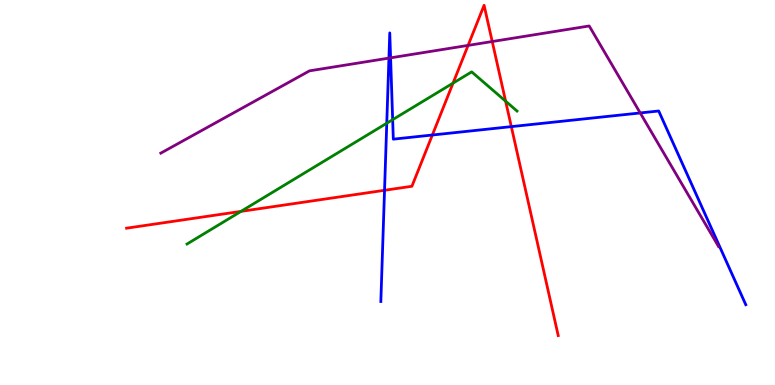[{'lines': ['blue', 'red'], 'intersections': [{'x': 4.96, 'y': 5.06}, {'x': 5.58, 'y': 6.49}, {'x': 6.6, 'y': 6.71}]}, {'lines': ['green', 'red'], 'intersections': [{'x': 3.11, 'y': 4.51}, {'x': 5.85, 'y': 7.84}, {'x': 6.52, 'y': 7.37}]}, {'lines': ['purple', 'red'], 'intersections': [{'x': 6.04, 'y': 8.82}, {'x': 6.35, 'y': 8.92}]}, {'lines': ['blue', 'green'], 'intersections': [{'x': 4.99, 'y': 6.8}, {'x': 5.07, 'y': 6.89}]}, {'lines': ['blue', 'purple'], 'intersections': [{'x': 5.02, 'y': 8.49}, {'x': 5.04, 'y': 8.5}, {'x': 8.26, 'y': 7.07}]}, {'lines': ['green', 'purple'], 'intersections': []}]